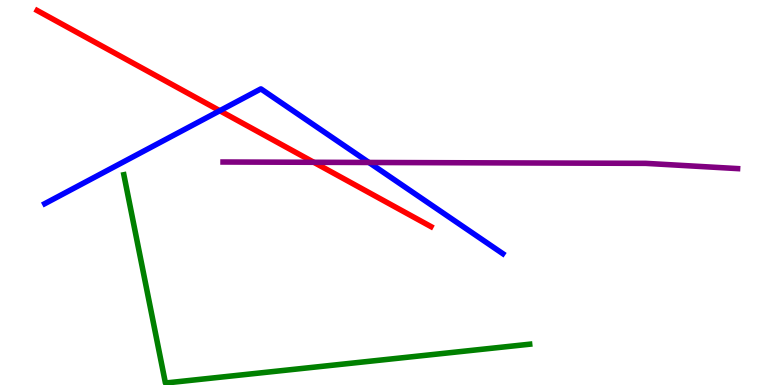[{'lines': ['blue', 'red'], 'intersections': [{'x': 2.84, 'y': 7.12}]}, {'lines': ['green', 'red'], 'intersections': []}, {'lines': ['purple', 'red'], 'intersections': [{'x': 4.05, 'y': 5.78}]}, {'lines': ['blue', 'green'], 'intersections': []}, {'lines': ['blue', 'purple'], 'intersections': [{'x': 4.76, 'y': 5.78}]}, {'lines': ['green', 'purple'], 'intersections': []}]